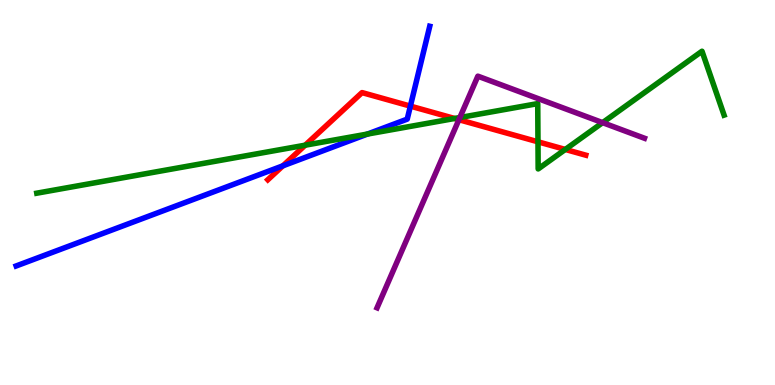[{'lines': ['blue', 'red'], 'intersections': [{'x': 3.65, 'y': 5.69}, {'x': 5.3, 'y': 7.24}]}, {'lines': ['green', 'red'], 'intersections': [{'x': 3.94, 'y': 6.23}, {'x': 5.87, 'y': 6.92}, {'x': 6.94, 'y': 6.32}, {'x': 7.29, 'y': 6.12}]}, {'lines': ['purple', 'red'], 'intersections': [{'x': 5.92, 'y': 6.89}]}, {'lines': ['blue', 'green'], 'intersections': [{'x': 4.74, 'y': 6.52}]}, {'lines': ['blue', 'purple'], 'intersections': []}, {'lines': ['green', 'purple'], 'intersections': [{'x': 5.93, 'y': 6.95}, {'x': 7.78, 'y': 6.81}]}]